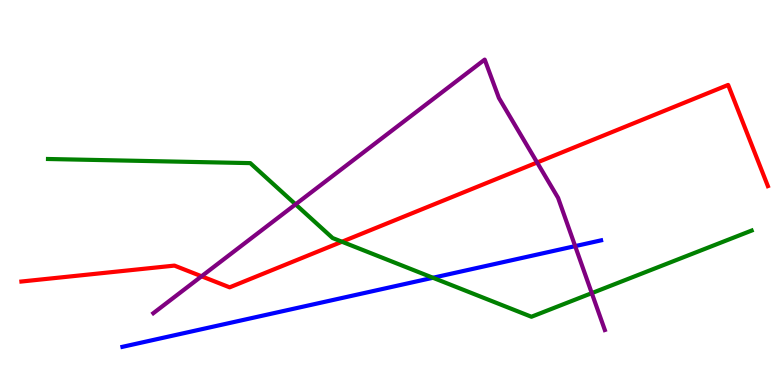[{'lines': ['blue', 'red'], 'intersections': []}, {'lines': ['green', 'red'], 'intersections': [{'x': 4.41, 'y': 3.72}]}, {'lines': ['purple', 'red'], 'intersections': [{'x': 2.6, 'y': 2.82}, {'x': 6.93, 'y': 5.78}]}, {'lines': ['blue', 'green'], 'intersections': [{'x': 5.59, 'y': 2.79}]}, {'lines': ['blue', 'purple'], 'intersections': [{'x': 7.42, 'y': 3.61}]}, {'lines': ['green', 'purple'], 'intersections': [{'x': 3.81, 'y': 4.69}, {'x': 7.64, 'y': 2.39}]}]